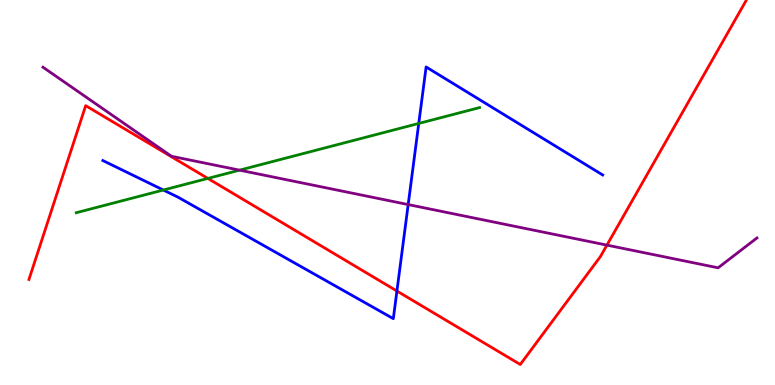[{'lines': ['blue', 'red'], 'intersections': [{'x': 5.12, 'y': 2.44}]}, {'lines': ['green', 'red'], 'intersections': [{'x': 2.68, 'y': 5.37}]}, {'lines': ['purple', 'red'], 'intersections': [{'x': 7.83, 'y': 3.63}]}, {'lines': ['blue', 'green'], 'intersections': [{'x': 2.11, 'y': 5.06}, {'x': 5.4, 'y': 6.79}]}, {'lines': ['blue', 'purple'], 'intersections': [{'x': 5.27, 'y': 4.69}]}, {'lines': ['green', 'purple'], 'intersections': [{'x': 3.09, 'y': 5.58}]}]